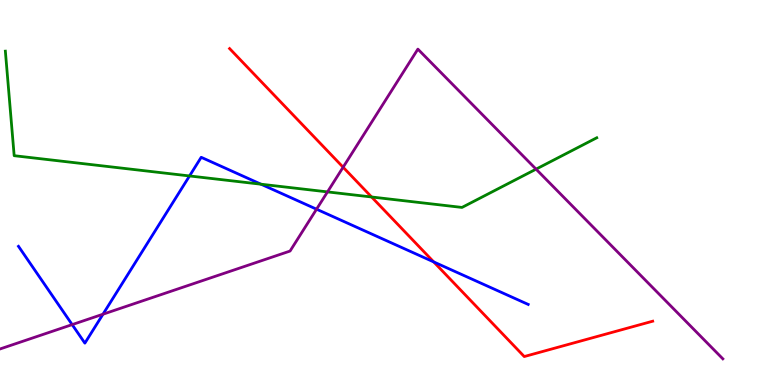[{'lines': ['blue', 'red'], 'intersections': [{'x': 5.6, 'y': 3.2}]}, {'lines': ['green', 'red'], 'intersections': [{'x': 4.79, 'y': 4.88}]}, {'lines': ['purple', 'red'], 'intersections': [{'x': 4.43, 'y': 5.66}]}, {'lines': ['blue', 'green'], 'intersections': [{'x': 2.45, 'y': 5.43}, {'x': 3.37, 'y': 5.22}]}, {'lines': ['blue', 'purple'], 'intersections': [{'x': 0.931, 'y': 1.57}, {'x': 1.33, 'y': 1.84}, {'x': 4.08, 'y': 4.57}]}, {'lines': ['green', 'purple'], 'intersections': [{'x': 4.23, 'y': 5.02}, {'x': 6.92, 'y': 5.61}]}]